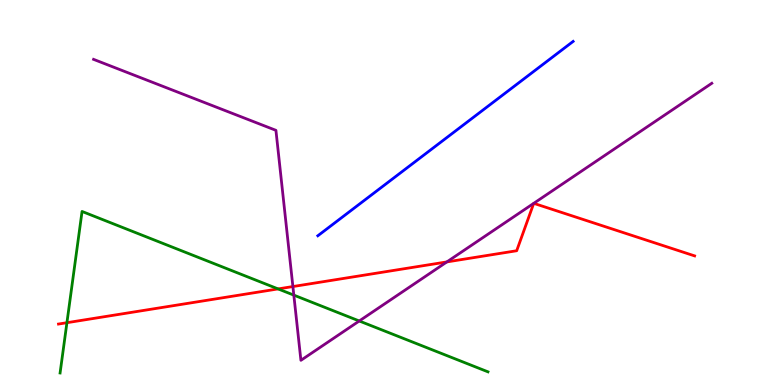[{'lines': ['blue', 'red'], 'intersections': []}, {'lines': ['green', 'red'], 'intersections': [{'x': 0.863, 'y': 1.62}, {'x': 3.59, 'y': 2.5}]}, {'lines': ['purple', 'red'], 'intersections': [{'x': 3.78, 'y': 2.56}, {'x': 5.77, 'y': 3.2}, {'x': 6.89, 'y': 4.72}, {'x': 6.89, 'y': 4.72}]}, {'lines': ['blue', 'green'], 'intersections': []}, {'lines': ['blue', 'purple'], 'intersections': []}, {'lines': ['green', 'purple'], 'intersections': [{'x': 3.79, 'y': 2.33}, {'x': 4.64, 'y': 1.66}]}]